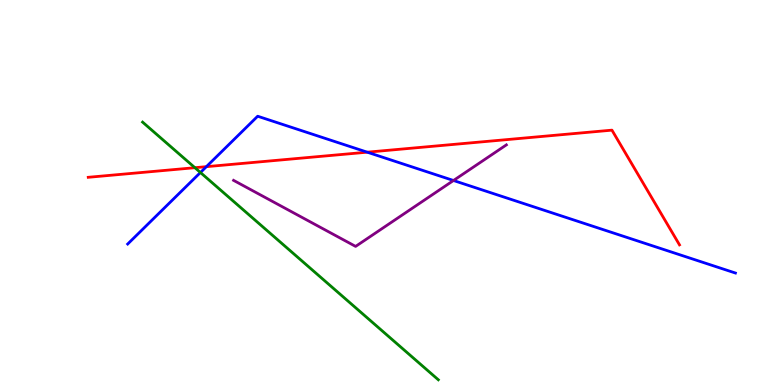[{'lines': ['blue', 'red'], 'intersections': [{'x': 2.66, 'y': 5.67}, {'x': 4.74, 'y': 6.05}]}, {'lines': ['green', 'red'], 'intersections': [{'x': 2.51, 'y': 5.64}]}, {'lines': ['purple', 'red'], 'intersections': []}, {'lines': ['blue', 'green'], 'intersections': [{'x': 2.59, 'y': 5.52}]}, {'lines': ['blue', 'purple'], 'intersections': [{'x': 5.85, 'y': 5.31}]}, {'lines': ['green', 'purple'], 'intersections': []}]